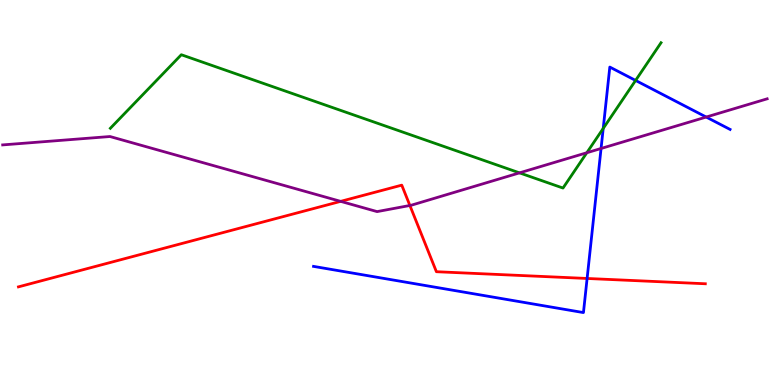[{'lines': ['blue', 'red'], 'intersections': [{'x': 7.58, 'y': 2.77}]}, {'lines': ['green', 'red'], 'intersections': []}, {'lines': ['purple', 'red'], 'intersections': [{'x': 4.4, 'y': 4.77}, {'x': 5.29, 'y': 4.66}]}, {'lines': ['blue', 'green'], 'intersections': [{'x': 7.78, 'y': 6.66}, {'x': 8.2, 'y': 7.91}]}, {'lines': ['blue', 'purple'], 'intersections': [{'x': 7.76, 'y': 6.14}, {'x': 9.11, 'y': 6.96}]}, {'lines': ['green', 'purple'], 'intersections': [{'x': 6.7, 'y': 5.51}, {'x': 7.57, 'y': 6.03}]}]